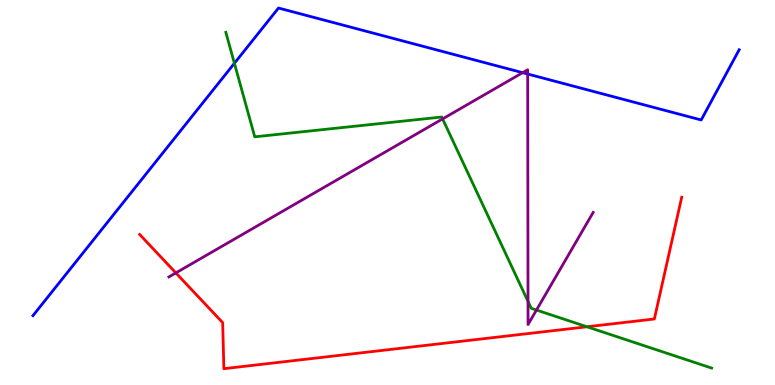[{'lines': ['blue', 'red'], 'intersections': []}, {'lines': ['green', 'red'], 'intersections': [{'x': 7.57, 'y': 1.51}]}, {'lines': ['purple', 'red'], 'intersections': [{'x': 2.27, 'y': 2.91}]}, {'lines': ['blue', 'green'], 'intersections': [{'x': 3.02, 'y': 8.36}]}, {'lines': ['blue', 'purple'], 'intersections': [{'x': 6.74, 'y': 8.11}, {'x': 6.81, 'y': 8.08}]}, {'lines': ['green', 'purple'], 'intersections': [{'x': 5.71, 'y': 6.91}, {'x': 6.81, 'y': 2.17}, {'x': 6.92, 'y': 1.95}]}]